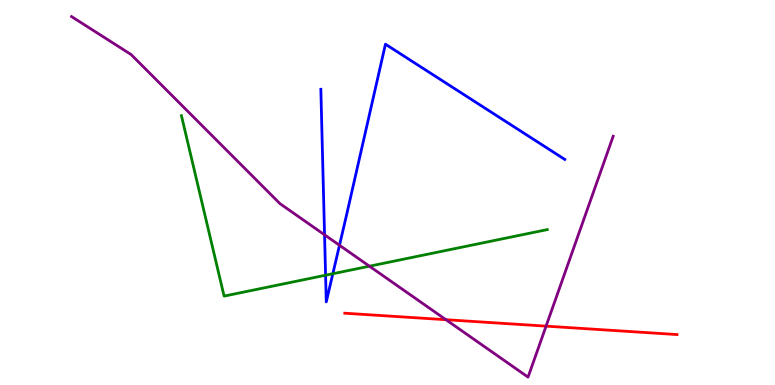[{'lines': ['blue', 'red'], 'intersections': []}, {'lines': ['green', 'red'], 'intersections': []}, {'lines': ['purple', 'red'], 'intersections': [{'x': 5.75, 'y': 1.7}, {'x': 7.05, 'y': 1.53}]}, {'lines': ['blue', 'green'], 'intersections': [{'x': 4.2, 'y': 2.85}, {'x': 4.29, 'y': 2.89}]}, {'lines': ['blue', 'purple'], 'intersections': [{'x': 4.19, 'y': 3.9}, {'x': 4.38, 'y': 3.63}]}, {'lines': ['green', 'purple'], 'intersections': [{'x': 4.77, 'y': 3.09}]}]